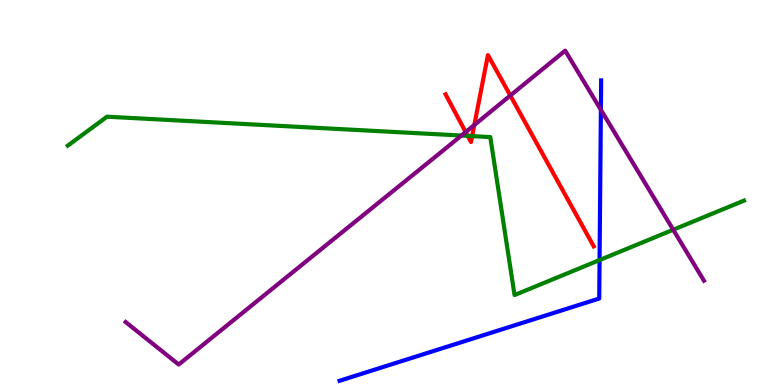[{'lines': ['blue', 'red'], 'intersections': []}, {'lines': ['green', 'red'], 'intersections': [{'x': 6.03, 'y': 6.47}, {'x': 6.09, 'y': 6.46}]}, {'lines': ['purple', 'red'], 'intersections': [{'x': 6.01, 'y': 6.57}, {'x': 6.12, 'y': 6.75}, {'x': 6.58, 'y': 7.52}]}, {'lines': ['blue', 'green'], 'intersections': [{'x': 7.74, 'y': 3.24}]}, {'lines': ['blue', 'purple'], 'intersections': [{'x': 7.75, 'y': 7.15}]}, {'lines': ['green', 'purple'], 'intersections': [{'x': 5.95, 'y': 6.48}, {'x': 8.69, 'y': 4.03}]}]